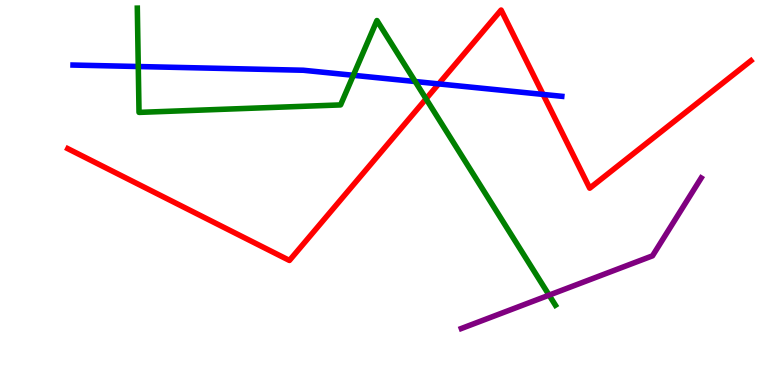[{'lines': ['blue', 'red'], 'intersections': [{'x': 5.66, 'y': 7.82}, {'x': 7.01, 'y': 7.55}]}, {'lines': ['green', 'red'], 'intersections': [{'x': 5.5, 'y': 7.43}]}, {'lines': ['purple', 'red'], 'intersections': []}, {'lines': ['blue', 'green'], 'intersections': [{'x': 1.78, 'y': 8.27}, {'x': 4.56, 'y': 8.04}, {'x': 5.36, 'y': 7.88}]}, {'lines': ['blue', 'purple'], 'intersections': []}, {'lines': ['green', 'purple'], 'intersections': [{'x': 7.09, 'y': 2.33}]}]